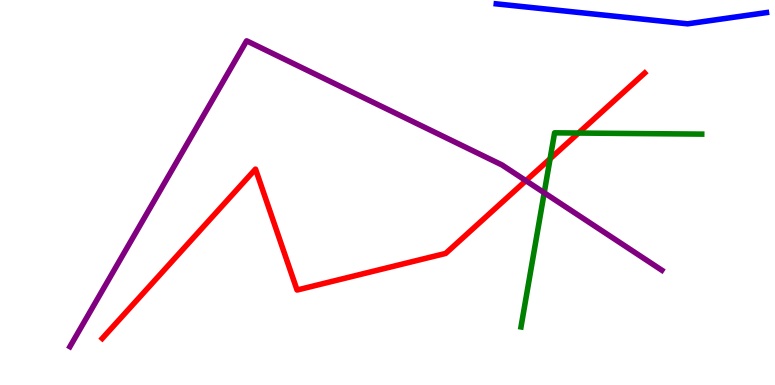[{'lines': ['blue', 'red'], 'intersections': []}, {'lines': ['green', 'red'], 'intersections': [{'x': 7.1, 'y': 5.88}, {'x': 7.46, 'y': 6.54}]}, {'lines': ['purple', 'red'], 'intersections': [{'x': 6.79, 'y': 5.31}]}, {'lines': ['blue', 'green'], 'intersections': []}, {'lines': ['blue', 'purple'], 'intersections': []}, {'lines': ['green', 'purple'], 'intersections': [{'x': 7.02, 'y': 4.99}]}]